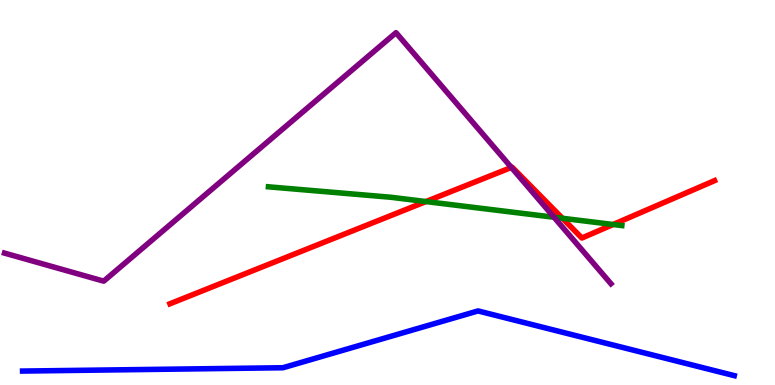[{'lines': ['blue', 'red'], 'intersections': []}, {'lines': ['green', 'red'], 'intersections': [{'x': 5.5, 'y': 4.76}, {'x': 7.26, 'y': 4.33}, {'x': 7.91, 'y': 4.17}]}, {'lines': ['purple', 'red'], 'intersections': [{'x': 6.6, 'y': 5.65}]}, {'lines': ['blue', 'green'], 'intersections': []}, {'lines': ['blue', 'purple'], 'intersections': []}, {'lines': ['green', 'purple'], 'intersections': [{'x': 7.15, 'y': 4.36}]}]